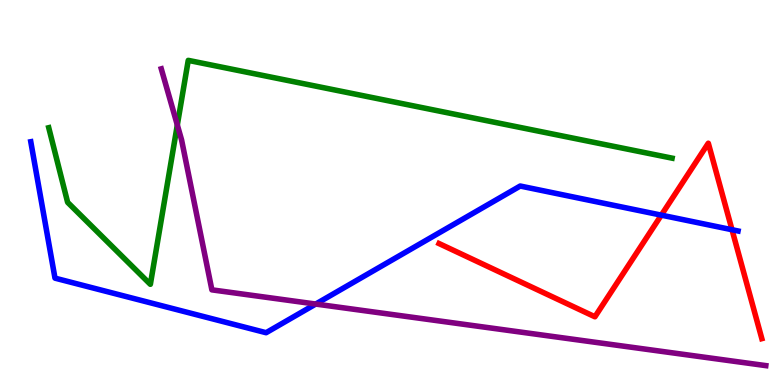[{'lines': ['blue', 'red'], 'intersections': [{'x': 8.53, 'y': 4.41}, {'x': 9.45, 'y': 4.03}]}, {'lines': ['green', 'red'], 'intersections': []}, {'lines': ['purple', 'red'], 'intersections': []}, {'lines': ['blue', 'green'], 'intersections': []}, {'lines': ['blue', 'purple'], 'intersections': [{'x': 4.07, 'y': 2.1}]}, {'lines': ['green', 'purple'], 'intersections': [{'x': 2.29, 'y': 6.75}]}]